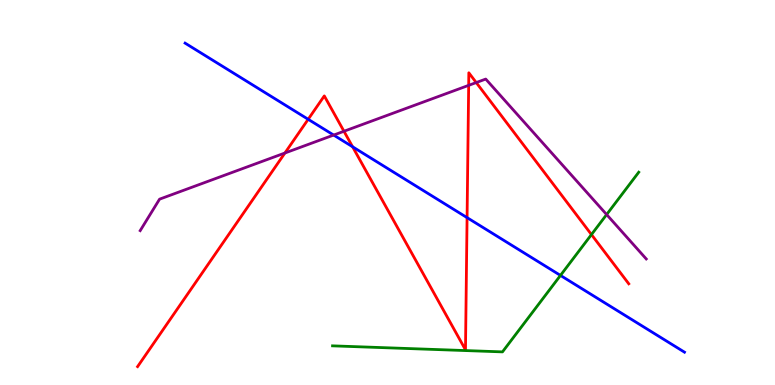[{'lines': ['blue', 'red'], 'intersections': [{'x': 3.98, 'y': 6.9}, {'x': 4.55, 'y': 6.19}, {'x': 6.03, 'y': 4.35}]}, {'lines': ['green', 'red'], 'intersections': [{'x': 7.63, 'y': 3.91}]}, {'lines': ['purple', 'red'], 'intersections': [{'x': 3.68, 'y': 6.03}, {'x': 4.44, 'y': 6.59}, {'x': 6.05, 'y': 7.78}, {'x': 6.14, 'y': 7.86}]}, {'lines': ['blue', 'green'], 'intersections': [{'x': 7.23, 'y': 2.85}]}, {'lines': ['blue', 'purple'], 'intersections': [{'x': 4.31, 'y': 6.49}]}, {'lines': ['green', 'purple'], 'intersections': [{'x': 7.83, 'y': 4.43}]}]